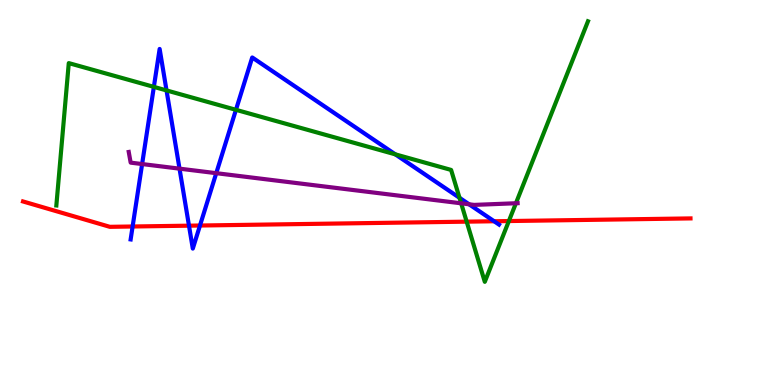[{'lines': ['blue', 'red'], 'intersections': [{'x': 1.71, 'y': 4.12}, {'x': 2.44, 'y': 4.14}, {'x': 2.58, 'y': 4.14}, {'x': 6.38, 'y': 4.25}]}, {'lines': ['green', 'red'], 'intersections': [{'x': 6.02, 'y': 4.24}, {'x': 6.57, 'y': 4.26}]}, {'lines': ['purple', 'red'], 'intersections': []}, {'lines': ['blue', 'green'], 'intersections': [{'x': 1.99, 'y': 7.74}, {'x': 2.15, 'y': 7.65}, {'x': 3.04, 'y': 7.15}, {'x': 5.1, 'y': 5.99}, {'x': 5.93, 'y': 4.86}]}, {'lines': ['blue', 'purple'], 'intersections': [{'x': 1.83, 'y': 5.74}, {'x': 2.32, 'y': 5.62}, {'x': 2.79, 'y': 5.5}, {'x': 6.05, 'y': 4.69}]}, {'lines': ['green', 'purple'], 'intersections': [{'x': 5.95, 'y': 4.72}, {'x': 6.66, 'y': 4.72}]}]